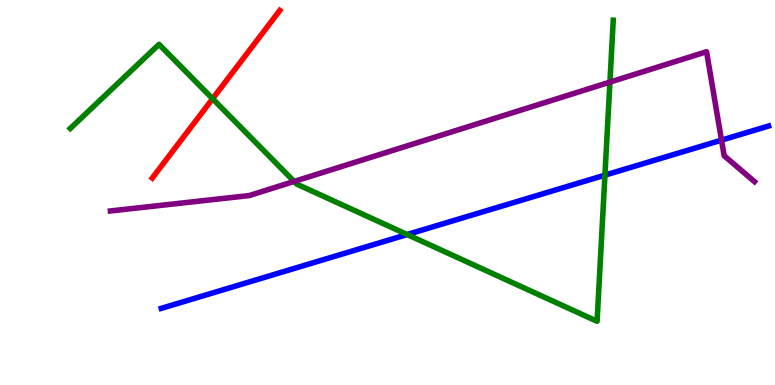[{'lines': ['blue', 'red'], 'intersections': []}, {'lines': ['green', 'red'], 'intersections': [{'x': 2.74, 'y': 7.44}]}, {'lines': ['purple', 'red'], 'intersections': []}, {'lines': ['blue', 'green'], 'intersections': [{'x': 5.25, 'y': 3.91}, {'x': 7.81, 'y': 5.45}]}, {'lines': ['blue', 'purple'], 'intersections': [{'x': 9.31, 'y': 6.36}]}, {'lines': ['green', 'purple'], 'intersections': [{'x': 3.8, 'y': 5.29}, {'x': 7.87, 'y': 7.87}]}]